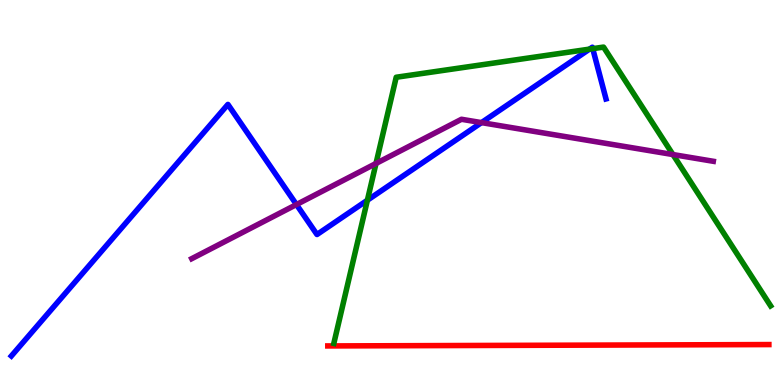[{'lines': ['blue', 'red'], 'intersections': []}, {'lines': ['green', 'red'], 'intersections': []}, {'lines': ['purple', 'red'], 'intersections': []}, {'lines': ['blue', 'green'], 'intersections': [{'x': 4.74, 'y': 4.8}, {'x': 7.61, 'y': 8.72}, {'x': 7.65, 'y': 8.74}]}, {'lines': ['blue', 'purple'], 'intersections': [{'x': 3.83, 'y': 4.69}, {'x': 6.21, 'y': 6.82}]}, {'lines': ['green', 'purple'], 'intersections': [{'x': 4.85, 'y': 5.75}, {'x': 8.68, 'y': 5.99}]}]